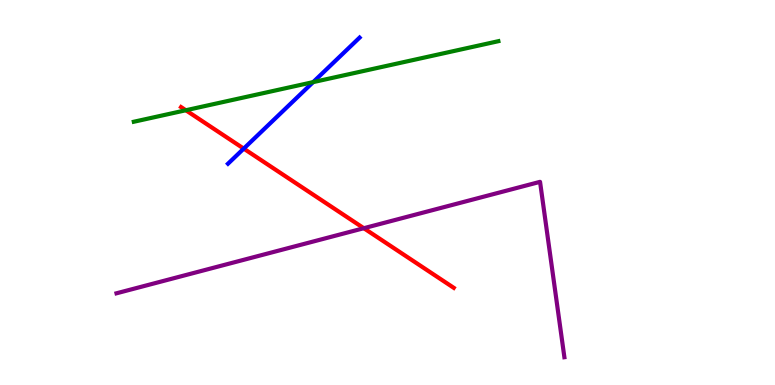[{'lines': ['blue', 'red'], 'intersections': [{'x': 3.15, 'y': 6.14}]}, {'lines': ['green', 'red'], 'intersections': [{'x': 2.4, 'y': 7.14}]}, {'lines': ['purple', 'red'], 'intersections': [{'x': 4.69, 'y': 4.07}]}, {'lines': ['blue', 'green'], 'intersections': [{'x': 4.04, 'y': 7.87}]}, {'lines': ['blue', 'purple'], 'intersections': []}, {'lines': ['green', 'purple'], 'intersections': []}]